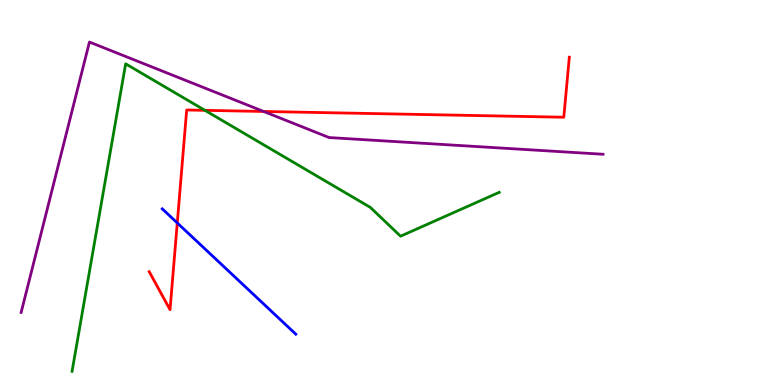[{'lines': ['blue', 'red'], 'intersections': [{'x': 2.29, 'y': 4.21}]}, {'lines': ['green', 'red'], 'intersections': [{'x': 2.64, 'y': 7.13}]}, {'lines': ['purple', 'red'], 'intersections': [{'x': 3.4, 'y': 7.1}]}, {'lines': ['blue', 'green'], 'intersections': []}, {'lines': ['blue', 'purple'], 'intersections': []}, {'lines': ['green', 'purple'], 'intersections': []}]